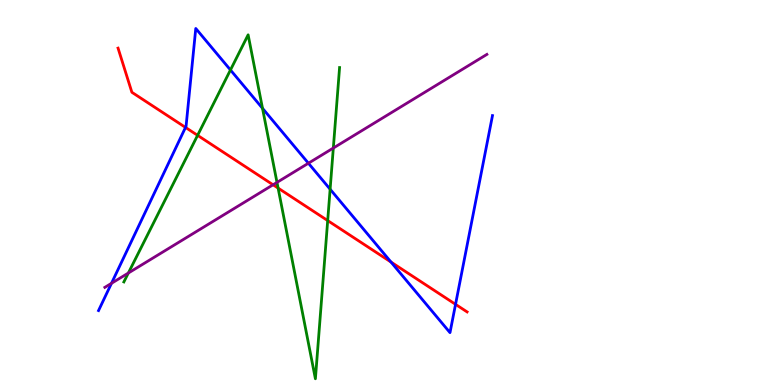[{'lines': ['blue', 'red'], 'intersections': [{'x': 2.39, 'y': 6.69}, {'x': 5.05, 'y': 3.19}, {'x': 5.88, 'y': 2.1}]}, {'lines': ['green', 'red'], 'intersections': [{'x': 2.55, 'y': 6.48}, {'x': 3.59, 'y': 5.11}, {'x': 4.23, 'y': 4.27}]}, {'lines': ['purple', 'red'], 'intersections': [{'x': 3.52, 'y': 5.2}]}, {'lines': ['blue', 'green'], 'intersections': [{'x': 2.97, 'y': 8.18}, {'x': 3.39, 'y': 7.19}, {'x': 4.26, 'y': 5.09}]}, {'lines': ['blue', 'purple'], 'intersections': [{'x': 1.44, 'y': 2.64}, {'x': 3.98, 'y': 5.76}]}, {'lines': ['green', 'purple'], 'intersections': [{'x': 1.66, 'y': 2.91}, {'x': 3.57, 'y': 5.26}, {'x': 4.3, 'y': 6.15}]}]